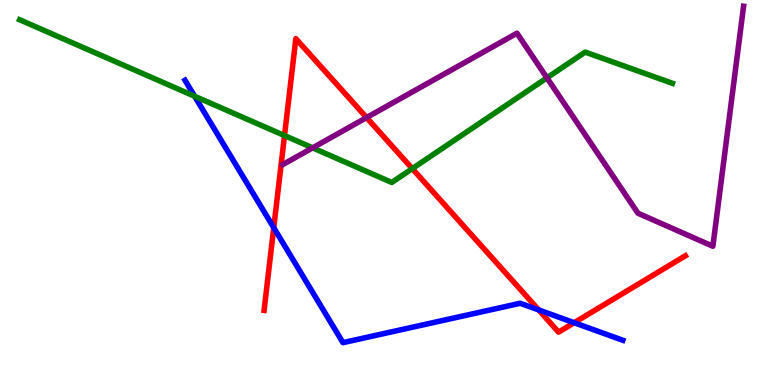[{'lines': ['blue', 'red'], 'intersections': [{'x': 3.53, 'y': 4.09}, {'x': 6.95, 'y': 1.95}, {'x': 7.41, 'y': 1.62}]}, {'lines': ['green', 'red'], 'intersections': [{'x': 3.67, 'y': 6.48}, {'x': 5.32, 'y': 5.62}]}, {'lines': ['purple', 'red'], 'intersections': [{'x': 4.73, 'y': 6.95}]}, {'lines': ['blue', 'green'], 'intersections': [{'x': 2.51, 'y': 7.5}]}, {'lines': ['blue', 'purple'], 'intersections': []}, {'lines': ['green', 'purple'], 'intersections': [{'x': 4.03, 'y': 6.16}, {'x': 7.06, 'y': 7.98}]}]